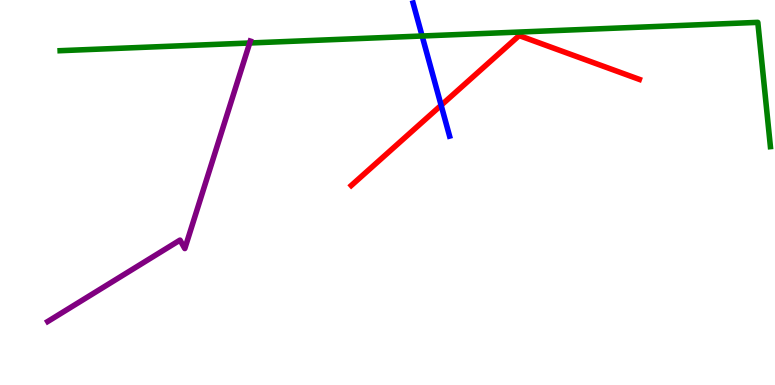[{'lines': ['blue', 'red'], 'intersections': [{'x': 5.69, 'y': 7.27}]}, {'lines': ['green', 'red'], 'intersections': []}, {'lines': ['purple', 'red'], 'intersections': []}, {'lines': ['blue', 'green'], 'intersections': [{'x': 5.45, 'y': 9.07}]}, {'lines': ['blue', 'purple'], 'intersections': []}, {'lines': ['green', 'purple'], 'intersections': [{'x': 3.22, 'y': 8.88}]}]